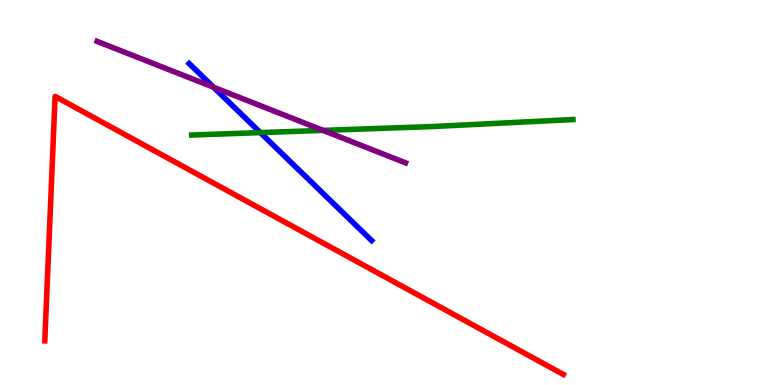[{'lines': ['blue', 'red'], 'intersections': []}, {'lines': ['green', 'red'], 'intersections': []}, {'lines': ['purple', 'red'], 'intersections': []}, {'lines': ['blue', 'green'], 'intersections': [{'x': 3.36, 'y': 6.56}]}, {'lines': ['blue', 'purple'], 'intersections': [{'x': 2.76, 'y': 7.73}]}, {'lines': ['green', 'purple'], 'intersections': [{'x': 4.17, 'y': 6.61}]}]